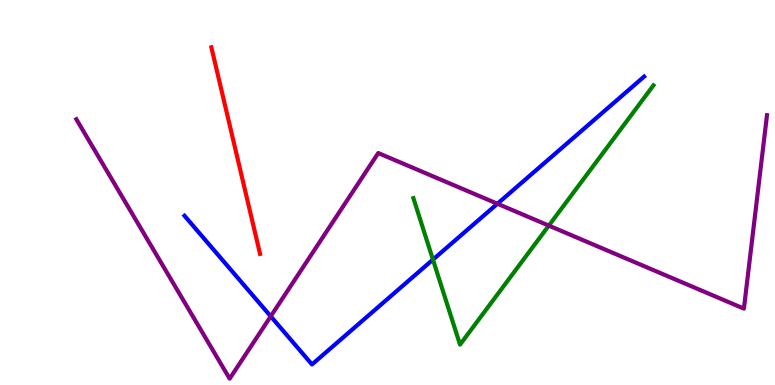[{'lines': ['blue', 'red'], 'intersections': []}, {'lines': ['green', 'red'], 'intersections': []}, {'lines': ['purple', 'red'], 'intersections': []}, {'lines': ['blue', 'green'], 'intersections': [{'x': 5.59, 'y': 3.26}]}, {'lines': ['blue', 'purple'], 'intersections': [{'x': 3.49, 'y': 1.78}, {'x': 6.42, 'y': 4.71}]}, {'lines': ['green', 'purple'], 'intersections': [{'x': 7.08, 'y': 4.14}]}]